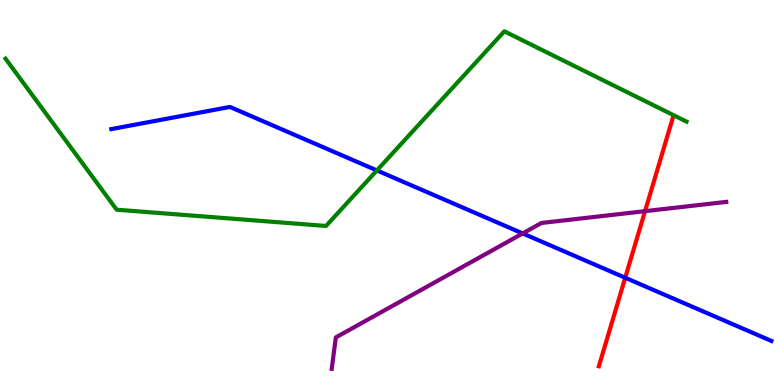[{'lines': ['blue', 'red'], 'intersections': [{'x': 8.07, 'y': 2.79}]}, {'lines': ['green', 'red'], 'intersections': []}, {'lines': ['purple', 'red'], 'intersections': [{'x': 8.32, 'y': 4.52}]}, {'lines': ['blue', 'green'], 'intersections': [{'x': 4.86, 'y': 5.57}]}, {'lines': ['blue', 'purple'], 'intersections': [{'x': 6.74, 'y': 3.94}]}, {'lines': ['green', 'purple'], 'intersections': []}]